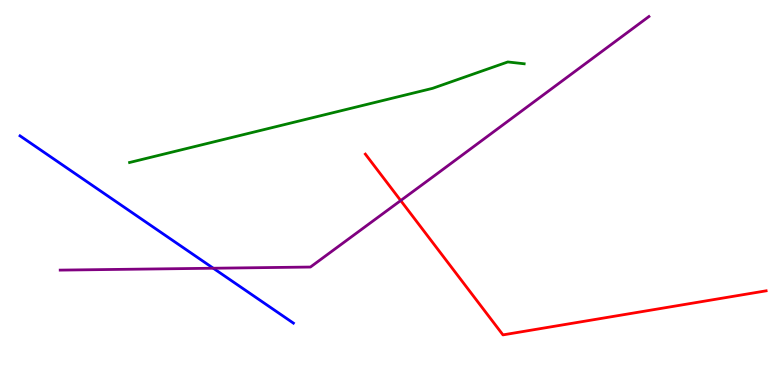[{'lines': ['blue', 'red'], 'intersections': []}, {'lines': ['green', 'red'], 'intersections': []}, {'lines': ['purple', 'red'], 'intersections': [{'x': 5.17, 'y': 4.79}]}, {'lines': ['blue', 'green'], 'intersections': []}, {'lines': ['blue', 'purple'], 'intersections': [{'x': 2.75, 'y': 3.03}]}, {'lines': ['green', 'purple'], 'intersections': []}]